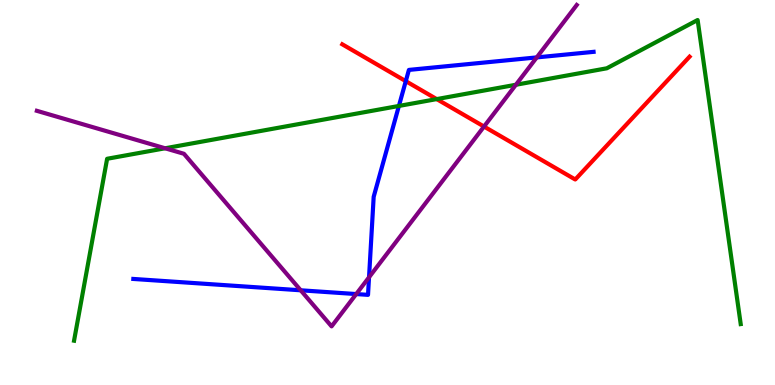[{'lines': ['blue', 'red'], 'intersections': [{'x': 5.24, 'y': 7.89}]}, {'lines': ['green', 'red'], 'intersections': [{'x': 5.63, 'y': 7.43}]}, {'lines': ['purple', 'red'], 'intersections': [{'x': 6.25, 'y': 6.71}]}, {'lines': ['blue', 'green'], 'intersections': [{'x': 5.15, 'y': 7.25}]}, {'lines': ['blue', 'purple'], 'intersections': [{'x': 3.88, 'y': 2.46}, {'x': 4.6, 'y': 2.36}, {'x': 4.76, 'y': 2.8}, {'x': 6.93, 'y': 8.51}]}, {'lines': ['green', 'purple'], 'intersections': [{'x': 2.13, 'y': 6.15}, {'x': 6.66, 'y': 7.8}]}]